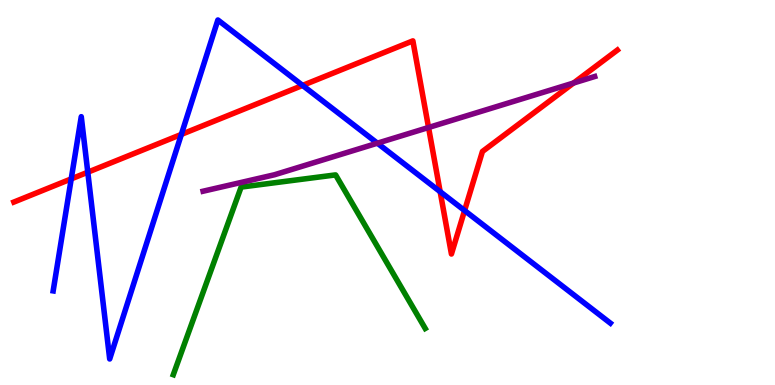[{'lines': ['blue', 'red'], 'intersections': [{'x': 0.919, 'y': 5.35}, {'x': 1.13, 'y': 5.53}, {'x': 2.34, 'y': 6.51}, {'x': 3.9, 'y': 7.78}, {'x': 5.68, 'y': 5.02}, {'x': 5.99, 'y': 4.53}]}, {'lines': ['green', 'red'], 'intersections': []}, {'lines': ['purple', 'red'], 'intersections': [{'x': 5.53, 'y': 6.69}, {'x': 7.4, 'y': 7.84}]}, {'lines': ['blue', 'green'], 'intersections': []}, {'lines': ['blue', 'purple'], 'intersections': [{'x': 4.87, 'y': 6.28}]}, {'lines': ['green', 'purple'], 'intersections': []}]